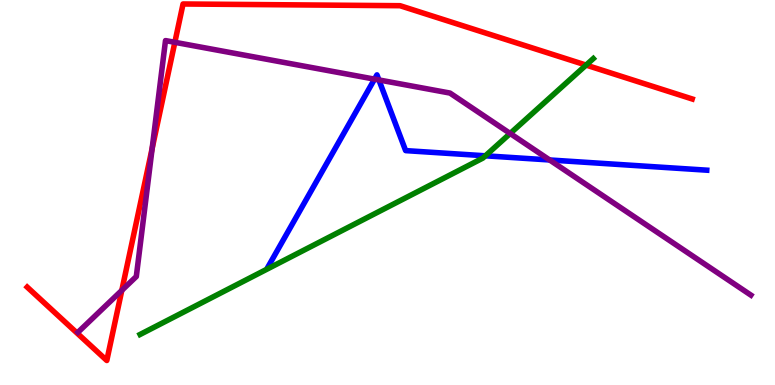[{'lines': ['blue', 'red'], 'intersections': []}, {'lines': ['green', 'red'], 'intersections': [{'x': 7.56, 'y': 8.31}]}, {'lines': ['purple', 'red'], 'intersections': [{'x': 1.57, 'y': 2.46}, {'x': 1.96, 'y': 6.14}, {'x': 2.26, 'y': 8.9}]}, {'lines': ['blue', 'green'], 'intersections': [{'x': 6.26, 'y': 5.95}]}, {'lines': ['blue', 'purple'], 'intersections': [{'x': 4.83, 'y': 7.94}, {'x': 4.89, 'y': 7.92}, {'x': 7.09, 'y': 5.84}]}, {'lines': ['green', 'purple'], 'intersections': [{'x': 6.58, 'y': 6.53}]}]